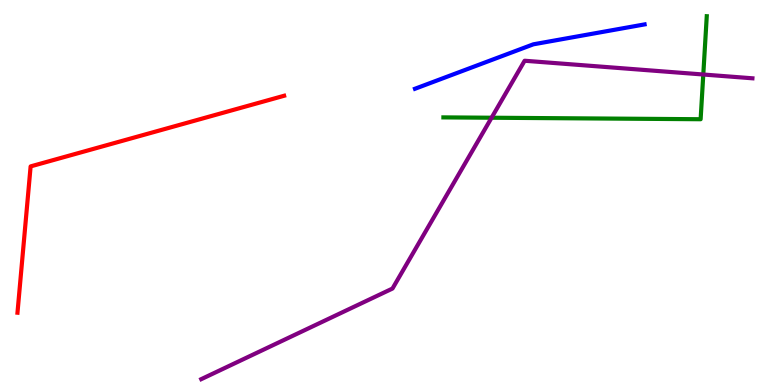[{'lines': ['blue', 'red'], 'intersections': []}, {'lines': ['green', 'red'], 'intersections': []}, {'lines': ['purple', 'red'], 'intersections': []}, {'lines': ['blue', 'green'], 'intersections': []}, {'lines': ['blue', 'purple'], 'intersections': []}, {'lines': ['green', 'purple'], 'intersections': [{'x': 6.34, 'y': 6.94}, {'x': 9.07, 'y': 8.06}]}]